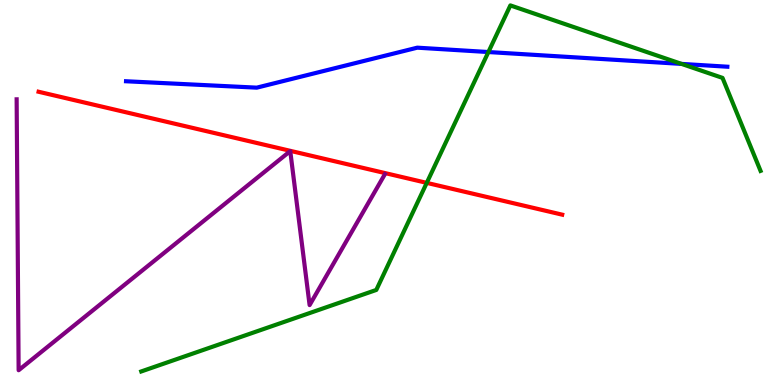[{'lines': ['blue', 'red'], 'intersections': []}, {'lines': ['green', 'red'], 'intersections': [{'x': 5.51, 'y': 5.25}]}, {'lines': ['purple', 'red'], 'intersections': []}, {'lines': ['blue', 'green'], 'intersections': [{'x': 6.3, 'y': 8.65}, {'x': 8.79, 'y': 8.34}]}, {'lines': ['blue', 'purple'], 'intersections': []}, {'lines': ['green', 'purple'], 'intersections': []}]